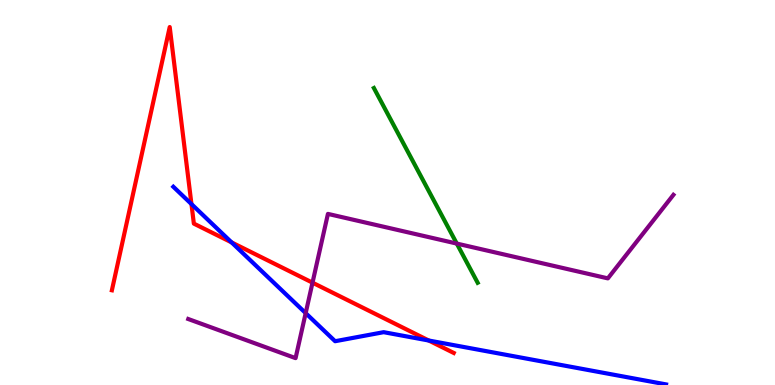[{'lines': ['blue', 'red'], 'intersections': [{'x': 2.47, 'y': 4.7}, {'x': 2.99, 'y': 3.7}, {'x': 5.53, 'y': 1.16}]}, {'lines': ['green', 'red'], 'intersections': []}, {'lines': ['purple', 'red'], 'intersections': [{'x': 4.03, 'y': 2.66}]}, {'lines': ['blue', 'green'], 'intersections': []}, {'lines': ['blue', 'purple'], 'intersections': [{'x': 3.94, 'y': 1.87}]}, {'lines': ['green', 'purple'], 'intersections': [{'x': 5.89, 'y': 3.67}]}]